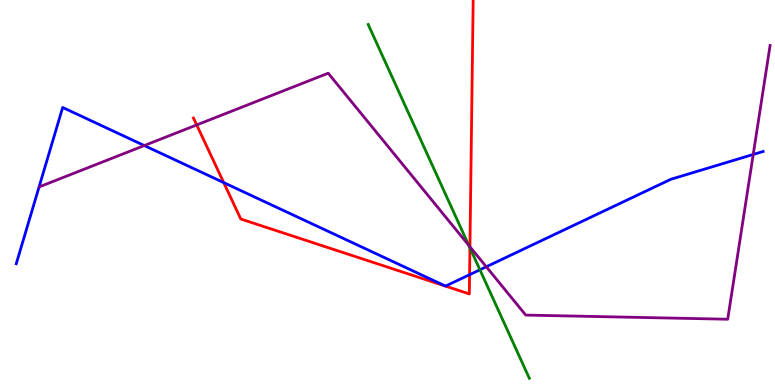[{'lines': ['blue', 'red'], 'intersections': [{'x': 2.89, 'y': 5.26}, {'x': 6.06, 'y': 2.86}]}, {'lines': ['green', 'red'], 'intersections': [{'x': 6.06, 'y': 3.56}]}, {'lines': ['purple', 'red'], 'intersections': [{'x': 2.54, 'y': 6.75}, {'x': 6.06, 'y': 3.59}]}, {'lines': ['blue', 'green'], 'intersections': [{'x': 6.19, 'y': 2.99}]}, {'lines': ['blue', 'purple'], 'intersections': [{'x': 1.86, 'y': 6.22}, {'x': 6.27, 'y': 3.07}, {'x': 9.72, 'y': 5.99}]}, {'lines': ['green', 'purple'], 'intersections': [{'x': 6.05, 'y': 3.63}]}]